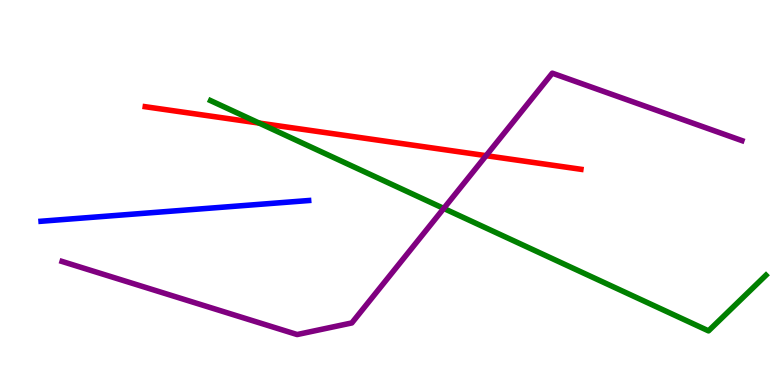[{'lines': ['blue', 'red'], 'intersections': []}, {'lines': ['green', 'red'], 'intersections': [{'x': 3.34, 'y': 6.8}]}, {'lines': ['purple', 'red'], 'intersections': [{'x': 6.27, 'y': 5.96}]}, {'lines': ['blue', 'green'], 'intersections': []}, {'lines': ['blue', 'purple'], 'intersections': []}, {'lines': ['green', 'purple'], 'intersections': [{'x': 5.73, 'y': 4.59}]}]